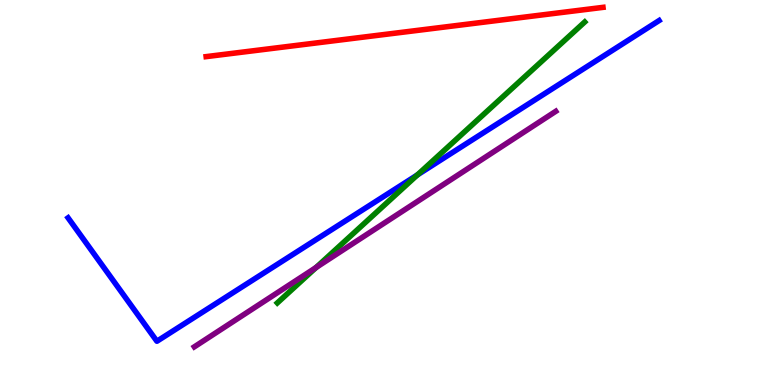[{'lines': ['blue', 'red'], 'intersections': []}, {'lines': ['green', 'red'], 'intersections': []}, {'lines': ['purple', 'red'], 'intersections': []}, {'lines': ['blue', 'green'], 'intersections': [{'x': 5.39, 'y': 5.46}]}, {'lines': ['blue', 'purple'], 'intersections': []}, {'lines': ['green', 'purple'], 'intersections': [{'x': 4.08, 'y': 3.05}]}]